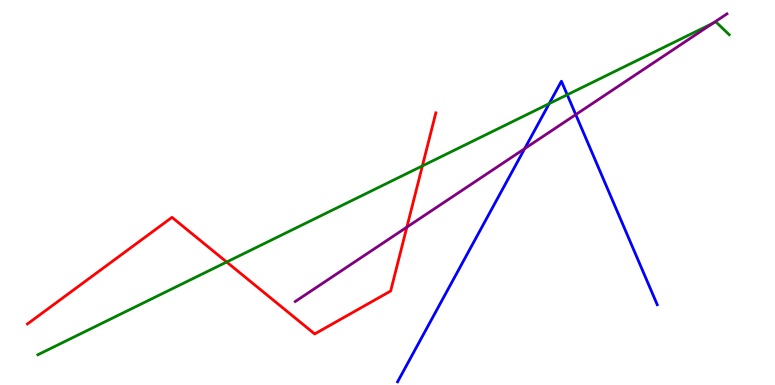[{'lines': ['blue', 'red'], 'intersections': []}, {'lines': ['green', 'red'], 'intersections': [{'x': 2.92, 'y': 3.19}, {'x': 5.45, 'y': 5.69}]}, {'lines': ['purple', 'red'], 'intersections': [{'x': 5.25, 'y': 4.1}]}, {'lines': ['blue', 'green'], 'intersections': [{'x': 7.09, 'y': 7.31}, {'x': 7.32, 'y': 7.54}]}, {'lines': ['blue', 'purple'], 'intersections': [{'x': 6.77, 'y': 6.14}, {'x': 7.43, 'y': 7.02}]}, {'lines': ['green', 'purple'], 'intersections': [{'x': 9.2, 'y': 9.4}]}]